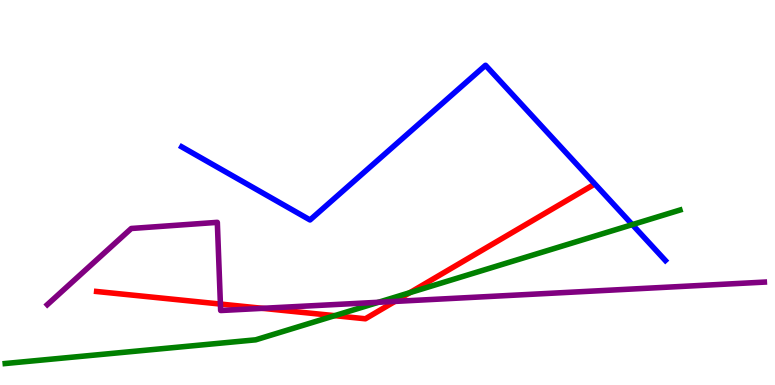[{'lines': ['blue', 'red'], 'intersections': []}, {'lines': ['green', 'red'], 'intersections': [{'x': 4.32, 'y': 1.8}, {'x': 5.29, 'y': 2.4}]}, {'lines': ['purple', 'red'], 'intersections': [{'x': 2.84, 'y': 2.1}, {'x': 3.39, 'y': 1.99}, {'x': 5.1, 'y': 2.17}]}, {'lines': ['blue', 'green'], 'intersections': [{'x': 8.16, 'y': 4.17}]}, {'lines': ['blue', 'purple'], 'intersections': []}, {'lines': ['green', 'purple'], 'intersections': [{'x': 4.88, 'y': 2.15}]}]